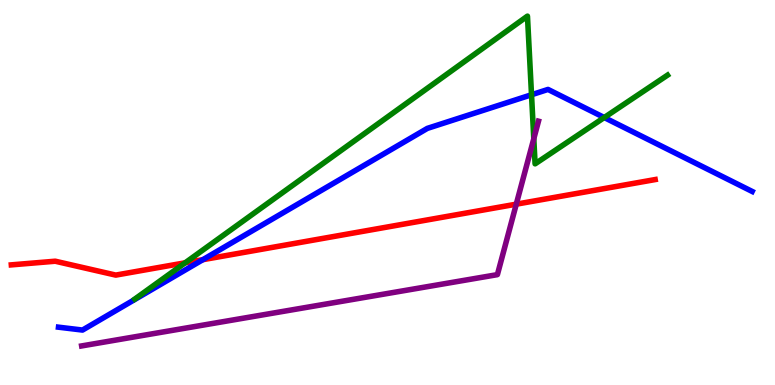[{'lines': ['blue', 'red'], 'intersections': [{'x': 2.62, 'y': 3.26}]}, {'lines': ['green', 'red'], 'intersections': [{'x': 2.39, 'y': 3.17}]}, {'lines': ['purple', 'red'], 'intersections': [{'x': 6.66, 'y': 4.7}]}, {'lines': ['blue', 'green'], 'intersections': [{'x': 6.86, 'y': 7.54}, {'x': 7.8, 'y': 6.95}]}, {'lines': ['blue', 'purple'], 'intersections': []}, {'lines': ['green', 'purple'], 'intersections': [{'x': 6.89, 'y': 6.4}]}]